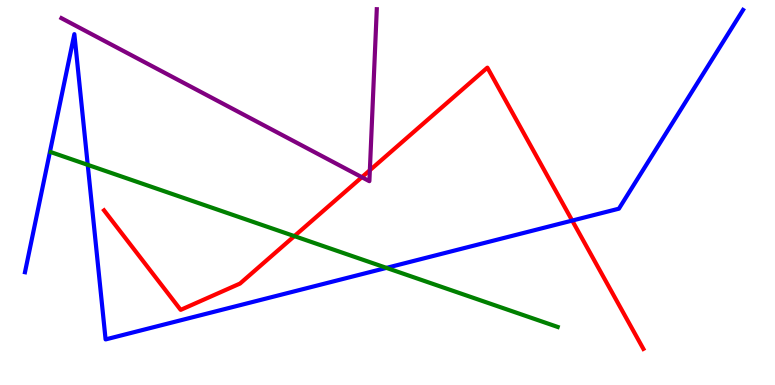[{'lines': ['blue', 'red'], 'intersections': [{'x': 7.38, 'y': 4.27}]}, {'lines': ['green', 'red'], 'intersections': [{'x': 3.8, 'y': 3.87}]}, {'lines': ['purple', 'red'], 'intersections': [{'x': 4.67, 'y': 5.4}, {'x': 4.77, 'y': 5.58}]}, {'lines': ['blue', 'green'], 'intersections': [{'x': 1.13, 'y': 5.72}, {'x': 4.99, 'y': 3.04}]}, {'lines': ['blue', 'purple'], 'intersections': []}, {'lines': ['green', 'purple'], 'intersections': []}]